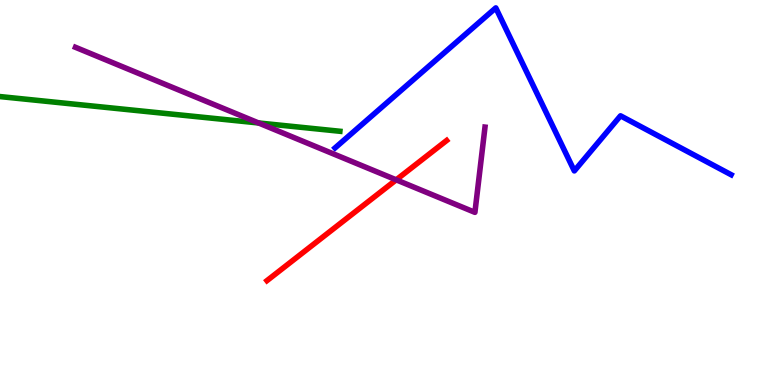[{'lines': ['blue', 'red'], 'intersections': []}, {'lines': ['green', 'red'], 'intersections': []}, {'lines': ['purple', 'red'], 'intersections': [{'x': 5.11, 'y': 5.33}]}, {'lines': ['blue', 'green'], 'intersections': []}, {'lines': ['blue', 'purple'], 'intersections': []}, {'lines': ['green', 'purple'], 'intersections': [{'x': 3.34, 'y': 6.81}]}]